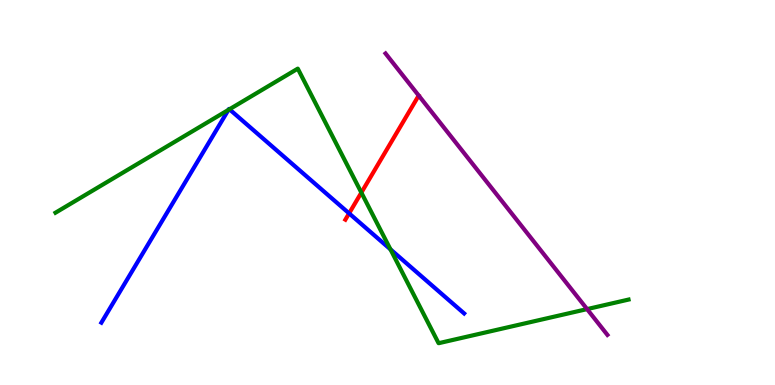[{'lines': ['blue', 'red'], 'intersections': [{'x': 4.5, 'y': 4.46}]}, {'lines': ['green', 'red'], 'intersections': [{'x': 4.66, 'y': 5.0}]}, {'lines': ['purple', 'red'], 'intersections': []}, {'lines': ['blue', 'green'], 'intersections': [{'x': 2.95, 'y': 7.15}, {'x': 2.96, 'y': 7.16}, {'x': 5.04, 'y': 3.52}]}, {'lines': ['blue', 'purple'], 'intersections': []}, {'lines': ['green', 'purple'], 'intersections': [{'x': 7.58, 'y': 1.97}]}]